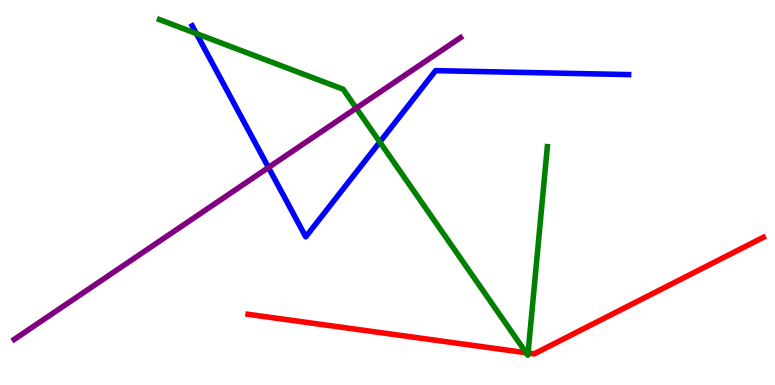[{'lines': ['blue', 'red'], 'intersections': []}, {'lines': ['green', 'red'], 'intersections': [{'x': 6.79, 'y': 0.837}, {'x': 6.81, 'y': 0.83}]}, {'lines': ['purple', 'red'], 'intersections': []}, {'lines': ['blue', 'green'], 'intersections': [{'x': 2.53, 'y': 9.13}, {'x': 4.9, 'y': 6.31}]}, {'lines': ['blue', 'purple'], 'intersections': [{'x': 3.46, 'y': 5.65}]}, {'lines': ['green', 'purple'], 'intersections': [{'x': 4.6, 'y': 7.19}]}]